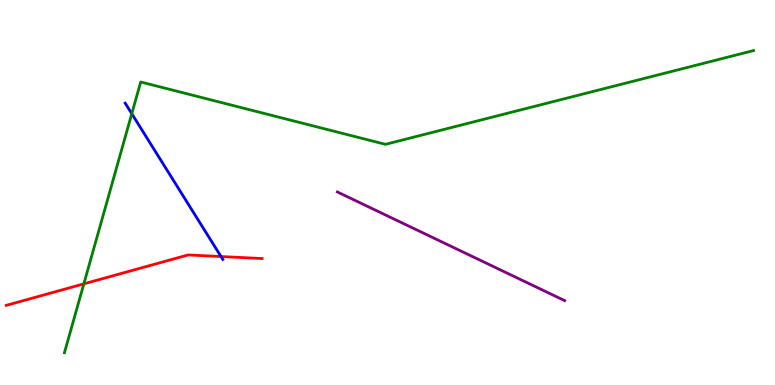[{'lines': ['blue', 'red'], 'intersections': [{'x': 2.85, 'y': 3.34}]}, {'lines': ['green', 'red'], 'intersections': [{'x': 1.08, 'y': 2.63}]}, {'lines': ['purple', 'red'], 'intersections': []}, {'lines': ['blue', 'green'], 'intersections': [{'x': 1.7, 'y': 7.05}]}, {'lines': ['blue', 'purple'], 'intersections': []}, {'lines': ['green', 'purple'], 'intersections': []}]